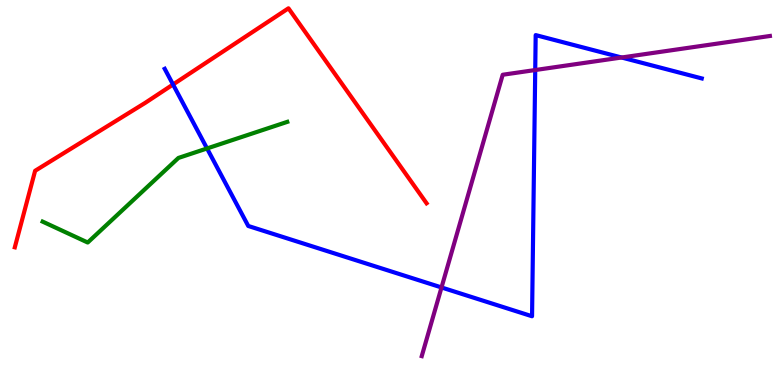[{'lines': ['blue', 'red'], 'intersections': [{'x': 2.23, 'y': 7.81}]}, {'lines': ['green', 'red'], 'intersections': []}, {'lines': ['purple', 'red'], 'intersections': []}, {'lines': ['blue', 'green'], 'intersections': [{'x': 2.67, 'y': 6.14}]}, {'lines': ['blue', 'purple'], 'intersections': [{'x': 5.7, 'y': 2.53}, {'x': 6.91, 'y': 8.18}, {'x': 8.02, 'y': 8.51}]}, {'lines': ['green', 'purple'], 'intersections': []}]